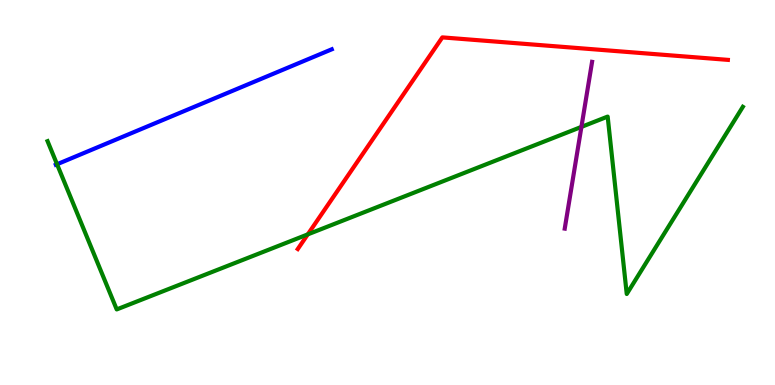[{'lines': ['blue', 'red'], 'intersections': []}, {'lines': ['green', 'red'], 'intersections': [{'x': 3.97, 'y': 3.91}]}, {'lines': ['purple', 'red'], 'intersections': []}, {'lines': ['blue', 'green'], 'intersections': [{'x': 0.736, 'y': 5.73}]}, {'lines': ['blue', 'purple'], 'intersections': []}, {'lines': ['green', 'purple'], 'intersections': [{'x': 7.5, 'y': 6.7}]}]